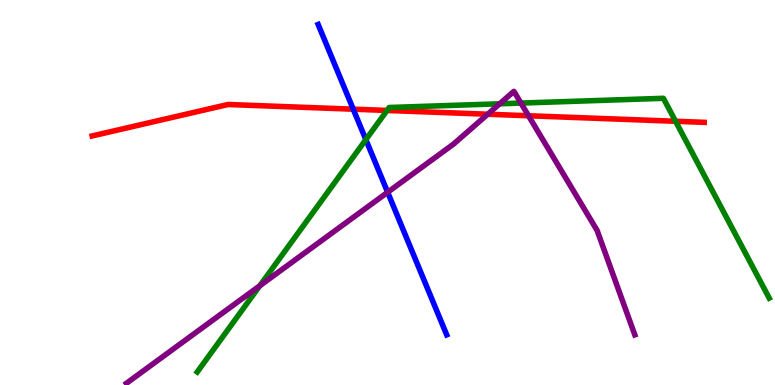[{'lines': ['blue', 'red'], 'intersections': [{'x': 4.56, 'y': 7.16}]}, {'lines': ['green', 'red'], 'intersections': [{'x': 4.99, 'y': 7.13}, {'x': 8.72, 'y': 6.85}]}, {'lines': ['purple', 'red'], 'intersections': [{'x': 6.29, 'y': 7.03}, {'x': 6.82, 'y': 6.99}]}, {'lines': ['blue', 'green'], 'intersections': [{'x': 4.72, 'y': 6.37}]}, {'lines': ['blue', 'purple'], 'intersections': [{'x': 5.0, 'y': 5.01}]}, {'lines': ['green', 'purple'], 'intersections': [{'x': 3.35, 'y': 2.58}, {'x': 6.45, 'y': 7.3}, {'x': 6.72, 'y': 7.32}]}]